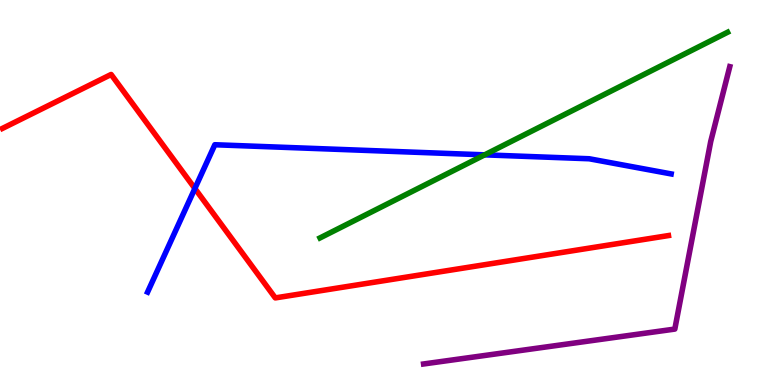[{'lines': ['blue', 'red'], 'intersections': [{'x': 2.51, 'y': 5.1}]}, {'lines': ['green', 'red'], 'intersections': []}, {'lines': ['purple', 'red'], 'intersections': []}, {'lines': ['blue', 'green'], 'intersections': [{'x': 6.25, 'y': 5.98}]}, {'lines': ['blue', 'purple'], 'intersections': []}, {'lines': ['green', 'purple'], 'intersections': []}]